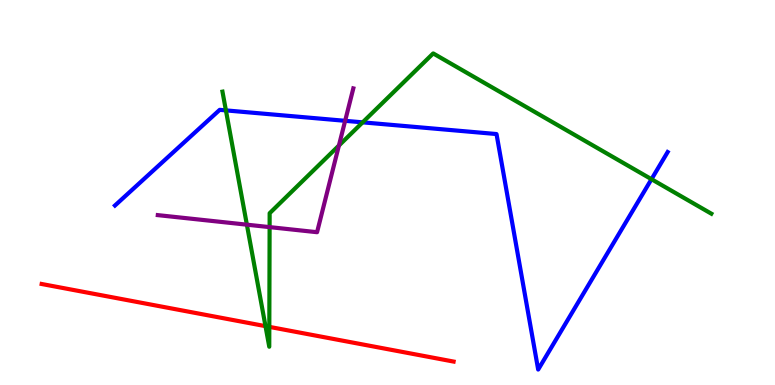[{'lines': ['blue', 'red'], 'intersections': []}, {'lines': ['green', 'red'], 'intersections': [{'x': 3.43, 'y': 1.53}, {'x': 3.48, 'y': 1.51}]}, {'lines': ['purple', 'red'], 'intersections': []}, {'lines': ['blue', 'green'], 'intersections': [{'x': 2.91, 'y': 7.13}, {'x': 4.68, 'y': 6.82}, {'x': 8.41, 'y': 5.35}]}, {'lines': ['blue', 'purple'], 'intersections': [{'x': 4.45, 'y': 6.86}]}, {'lines': ['green', 'purple'], 'intersections': [{'x': 3.19, 'y': 4.16}, {'x': 3.48, 'y': 4.1}, {'x': 4.37, 'y': 6.22}]}]